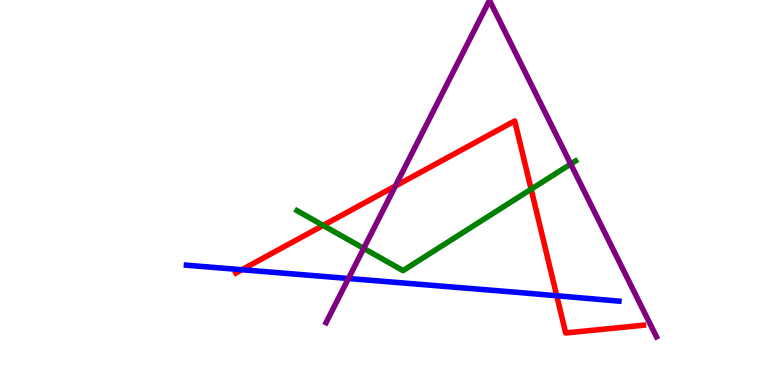[{'lines': ['blue', 'red'], 'intersections': [{'x': 3.12, 'y': 2.99}, {'x': 7.18, 'y': 2.32}]}, {'lines': ['green', 'red'], 'intersections': [{'x': 4.17, 'y': 4.14}, {'x': 6.85, 'y': 5.09}]}, {'lines': ['purple', 'red'], 'intersections': [{'x': 5.1, 'y': 5.17}]}, {'lines': ['blue', 'green'], 'intersections': []}, {'lines': ['blue', 'purple'], 'intersections': [{'x': 4.5, 'y': 2.77}]}, {'lines': ['green', 'purple'], 'intersections': [{'x': 4.69, 'y': 3.55}, {'x': 7.36, 'y': 5.74}]}]